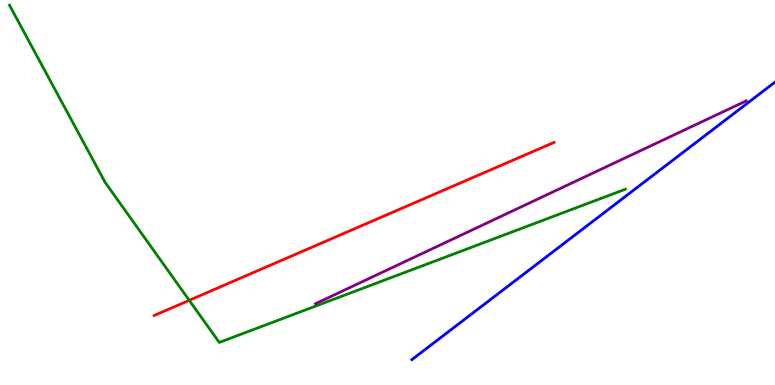[{'lines': ['blue', 'red'], 'intersections': []}, {'lines': ['green', 'red'], 'intersections': [{'x': 2.44, 'y': 2.2}]}, {'lines': ['purple', 'red'], 'intersections': []}, {'lines': ['blue', 'green'], 'intersections': []}, {'lines': ['blue', 'purple'], 'intersections': []}, {'lines': ['green', 'purple'], 'intersections': []}]